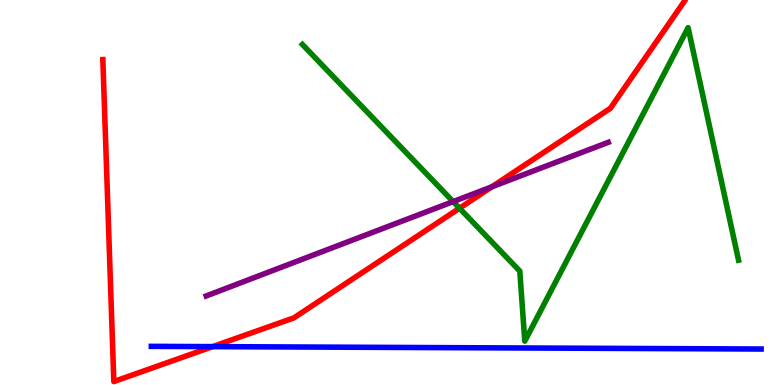[{'lines': ['blue', 'red'], 'intersections': [{'x': 2.74, 'y': 0.997}]}, {'lines': ['green', 'red'], 'intersections': [{'x': 5.93, 'y': 4.59}]}, {'lines': ['purple', 'red'], 'intersections': [{'x': 6.35, 'y': 5.15}]}, {'lines': ['blue', 'green'], 'intersections': []}, {'lines': ['blue', 'purple'], 'intersections': []}, {'lines': ['green', 'purple'], 'intersections': [{'x': 5.85, 'y': 4.76}]}]